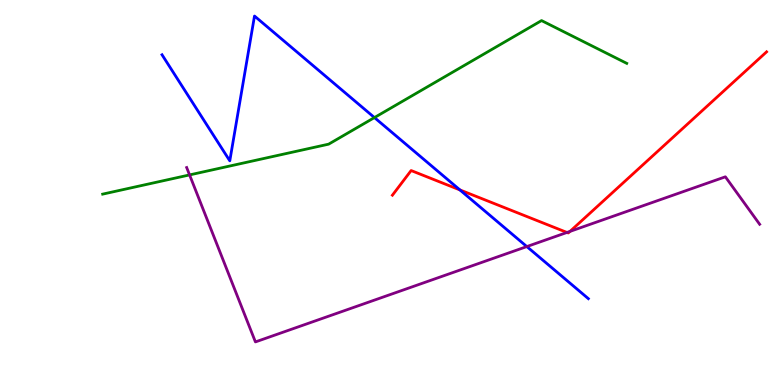[{'lines': ['blue', 'red'], 'intersections': [{'x': 5.93, 'y': 5.07}]}, {'lines': ['green', 'red'], 'intersections': []}, {'lines': ['purple', 'red'], 'intersections': [{'x': 7.32, 'y': 3.96}, {'x': 7.35, 'y': 3.99}]}, {'lines': ['blue', 'green'], 'intersections': [{'x': 4.83, 'y': 6.95}]}, {'lines': ['blue', 'purple'], 'intersections': [{'x': 6.8, 'y': 3.6}]}, {'lines': ['green', 'purple'], 'intersections': [{'x': 2.45, 'y': 5.46}]}]